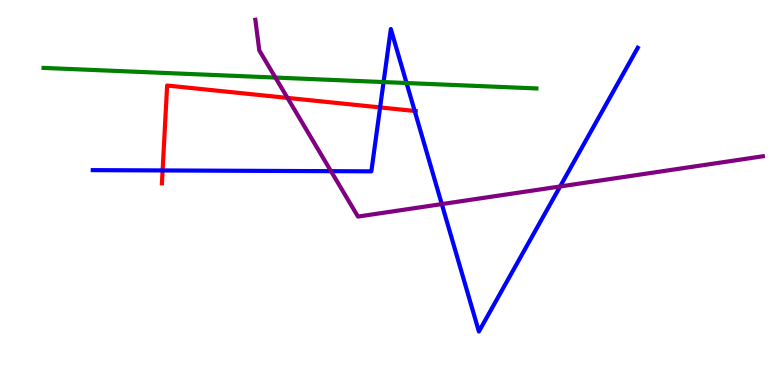[{'lines': ['blue', 'red'], 'intersections': [{'x': 2.1, 'y': 5.57}, {'x': 4.9, 'y': 7.21}, {'x': 5.35, 'y': 7.12}]}, {'lines': ['green', 'red'], 'intersections': []}, {'lines': ['purple', 'red'], 'intersections': [{'x': 3.71, 'y': 7.46}]}, {'lines': ['blue', 'green'], 'intersections': [{'x': 4.95, 'y': 7.87}, {'x': 5.25, 'y': 7.84}]}, {'lines': ['blue', 'purple'], 'intersections': [{'x': 4.27, 'y': 5.55}, {'x': 5.7, 'y': 4.7}, {'x': 7.23, 'y': 5.16}]}, {'lines': ['green', 'purple'], 'intersections': [{'x': 3.55, 'y': 7.99}]}]